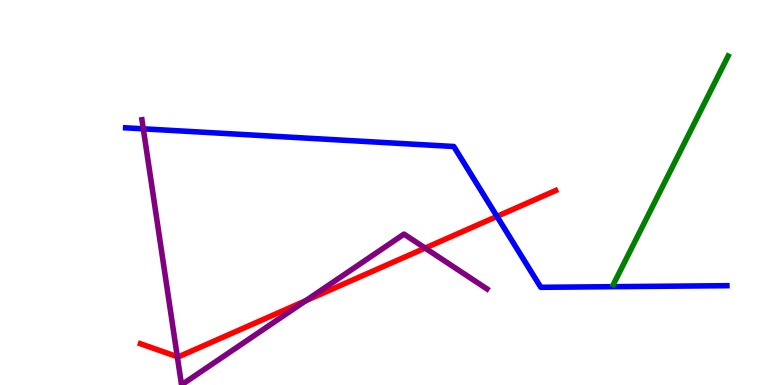[{'lines': ['blue', 'red'], 'intersections': [{'x': 6.41, 'y': 4.38}]}, {'lines': ['green', 'red'], 'intersections': []}, {'lines': ['purple', 'red'], 'intersections': [{'x': 2.29, 'y': 0.735}, {'x': 3.94, 'y': 2.19}, {'x': 5.49, 'y': 3.56}]}, {'lines': ['blue', 'green'], 'intersections': []}, {'lines': ['blue', 'purple'], 'intersections': [{'x': 1.85, 'y': 6.65}]}, {'lines': ['green', 'purple'], 'intersections': []}]